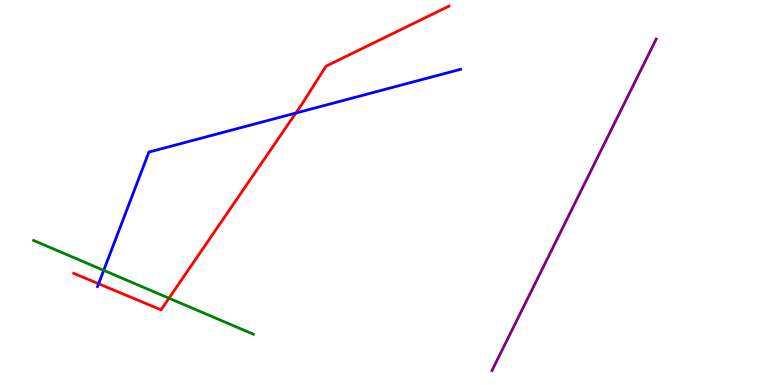[{'lines': ['blue', 'red'], 'intersections': [{'x': 1.27, 'y': 2.63}, {'x': 3.82, 'y': 7.06}]}, {'lines': ['green', 'red'], 'intersections': [{'x': 2.18, 'y': 2.25}]}, {'lines': ['purple', 'red'], 'intersections': []}, {'lines': ['blue', 'green'], 'intersections': [{'x': 1.34, 'y': 2.98}]}, {'lines': ['blue', 'purple'], 'intersections': []}, {'lines': ['green', 'purple'], 'intersections': []}]